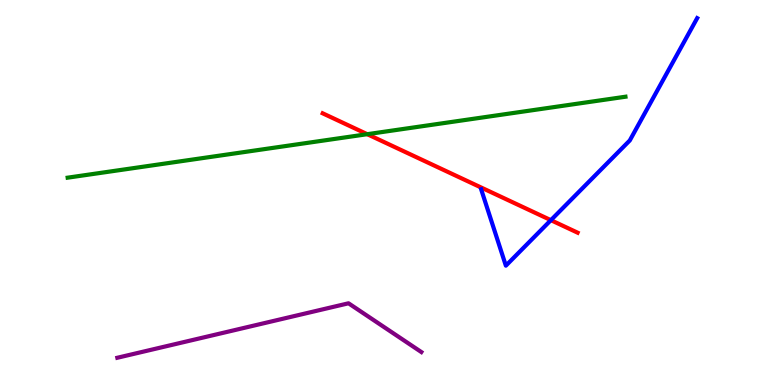[{'lines': ['blue', 'red'], 'intersections': [{'x': 7.11, 'y': 4.28}]}, {'lines': ['green', 'red'], 'intersections': [{'x': 4.74, 'y': 6.51}]}, {'lines': ['purple', 'red'], 'intersections': []}, {'lines': ['blue', 'green'], 'intersections': []}, {'lines': ['blue', 'purple'], 'intersections': []}, {'lines': ['green', 'purple'], 'intersections': []}]